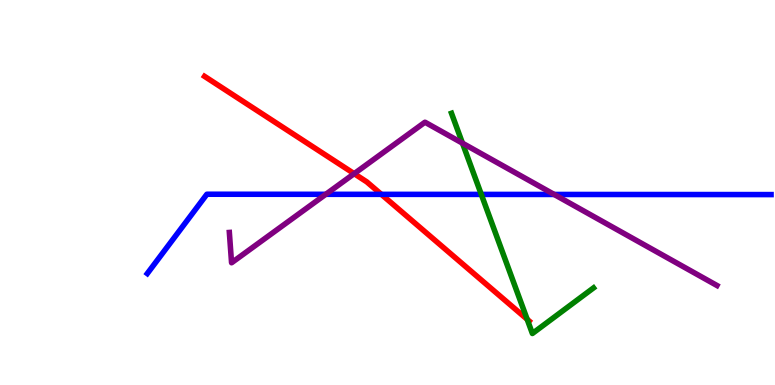[{'lines': ['blue', 'red'], 'intersections': [{'x': 4.92, 'y': 4.95}]}, {'lines': ['green', 'red'], 'intersections': [{'x': 6.8, 'y': 1.71}]}, {'lines': ['purple', 'red'], 'intersections': [{'x': 4.57, 'y': 5.49}]}, {'lines': ['blue', 'green'], 'intersections': [{'x': 6.21, 'y': 4.95}]}, {'lines': ['blue', 'purple'], 'intersections': [{'x': 4.2, 'y': 4.95}, {'x': 7.15, 'y': 4.95}]}, {'lines': ['green', 'purple'], 'intersections': [{'x': 5.97, 'y': 6.28}]}]